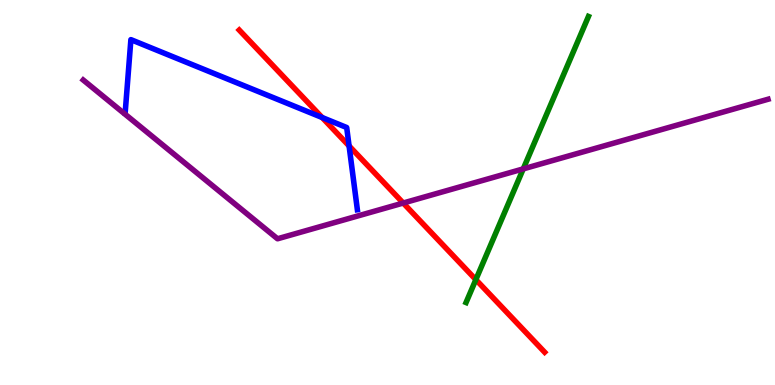[{'lines': ['blue', 'red'], 'intersections': [{'x': 4.16, 'y': 6.95}, {'x': 4.5, 'y': 6.21}]}, {'lines': ['green', 'red'], 'intersections': [{'x': 6.14, 'y': 2.74}]}, {'lines': ['purple', 'red'], 'intersections': [{'x': 5.2, 'y': 4.73}]}, {'lines': ['blue', 'green'], 'intersections': []}, {'lines': ['blue', 'purple'], 'intersections': []}, {'lines': ['green', 'purple'], 'intersections': [{'x': 6.75, 'y': 5.61}]}]